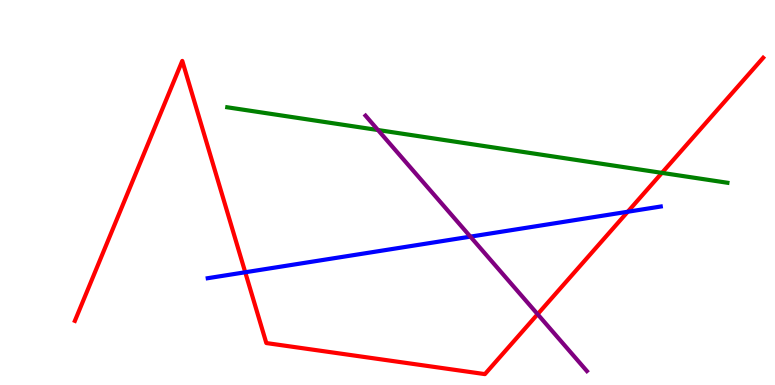[{'lines': ['blue', 'red'], 'intersections': [{'x': 3.16, 'y': 2.93}, {'x': 8.1, 'y': 4.5}]}, {'lines': ['green', 'red'], 'intersections': [{'x': 8.54, 'y': 5.51}]}, {'lines': ['purple', 'red'], 'intersections': [{'x': 6.94, 'y': 1.84}]}, {'lines': ['blue', 'green'], 'intersections': []}, {'lines': ['blue', 'purple'], 'intersections': [{'x': 6.07, 'y': 3.85}]}, {'lines': ['green', 'purple'], 'intersections': [{'x': 4.88, 'y': 6.62}]}]